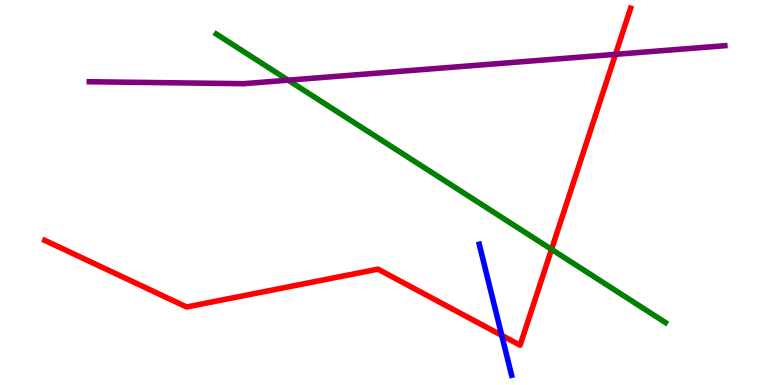[{'lines': ['blue', 'red'], 'intersections': [{'x': 6.47, 'y': 1.29}]}, {'lines': ['green', 'red'], 'intersections': [{'x': 7.12, 'y': 3.52}]}, {'lines': ['purple', 'red'], 'intersections': [{'x': 7.94, 'y': 8.59}]}, {'lines': ['blue', 'green'], 'intersections': []}, {'lines': ['blue', 'purple'], 'intersections': []}, {'lines': ['green', 'purple'], 'intersections': [{'x': 3.72, 'y': 7.92}]}]